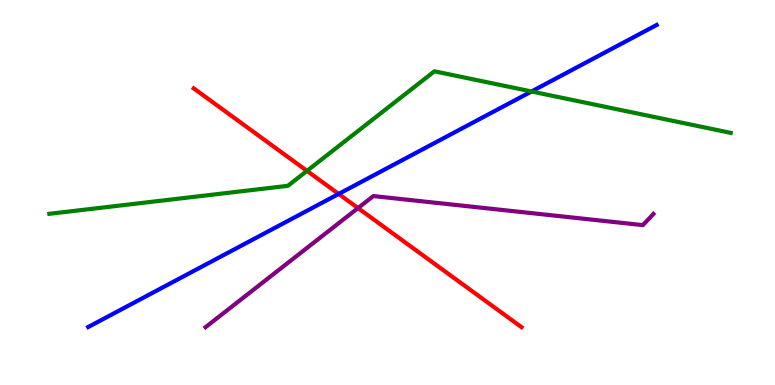[{'lines': ['blue', 'red'], 'intersections': [{'x': 4.37, 'y': 4.96}]}, {'lines': ['green', 'red'], 'intersections': [{'x': 3.96, 'y': 5.56}]}, {'lines': ['purple', 'red'], 'intersections': [{'x': 4.62, 'y': 4.6}]}, {'lines': ['blue', 'green'], 'intersections': [{'x': 6.86, 'y': 7.62}]}, {'lines': ['blue', 'purple'], 'intersections': []}, {'lines': ['green', 'purple'], 'intersections': []}]